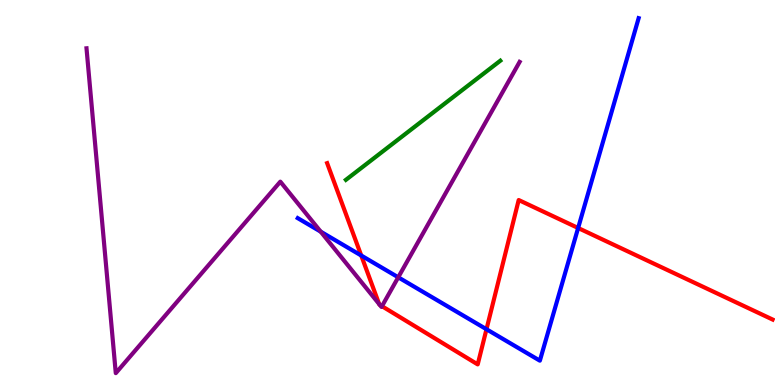[{'lines': ['blue', 'red'], 'intersections': [{'x': 4.66, 'y': 3.36}, {'x': 6.28, 'y': 1.45}, {'x': 7.46, 'y': 4.08}]}, {'lines': ['green', 'red'], 'intersections': []}, {'lines': ['purple', 'red'], 'intersections': [{'x': 4.89, 'y': 2.1}, {'x': 4.9, 'y': 2.08}, {'x': 4.93, 'y': 2.05}]}, {'lines': ['blue', 'green'], 'intersections': []}, {'lines': ['blue', 'purple'], 'intersections': [{'x': 4.14, 'y': 3.98}, {'x': 5.14, 'y': 2.8}]}, {'lines': ['green', 'purple'], 'intersections': []}]